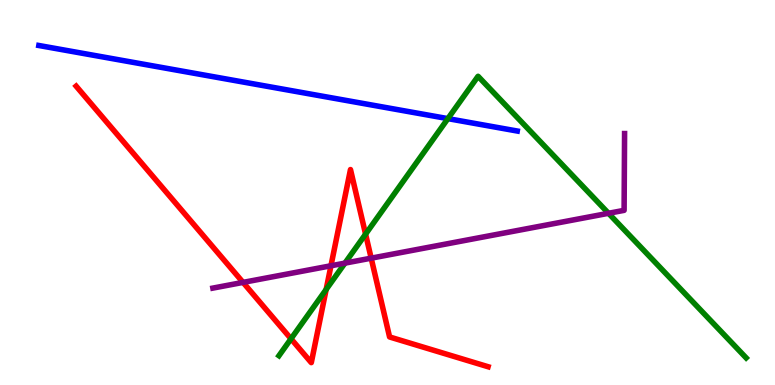[{'lines': ['blue', 'red'], 'intersections': []}, {'lines': ['green', 'red'], 'intersections': [{'x': 3.75, 'y': 1.2}, {'x': 4.21, 'y': 2.48}, {'x': 4.72, 'y': 3.92}]}, {'lines': ['purple', 'red'], 'intersections': [{'x': 3.14, 'y': 2.67}, {'x': 4.27, 'y': 3.1}, {'x': 4.79, 'y': 3.29}]}, {'lines': ['blue', 'green'], 'intersections': [{'x': 5.78, 'y': 6.92}]}, {'lines': ['blue', 'purple'], 'intersections': []}, {'lines': ['green', 'purple'], 'intersections': [{'x': 4.45, 'y': 3.17}, {'x': 7.85, 'y': 4.46}]}]